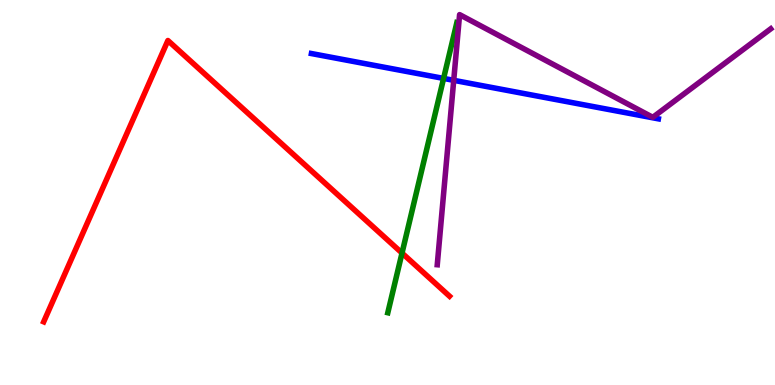[{'lines': ['blue', 'red'], 'intersections': []}, {'lines': ['green', 'red'], 'intersections': [{'x': 5.19, 'y': 3.43}]}, {'lines': ['purple', 'red'], 'intersections': []}, {'lines': ['blue', 'green'], 'intersections': [{'x': 5.72, 'y': 7.96}]}, {'lines': ['blue', 'purple'], 'intersections': [{'x': 5.85, 'y': 7.91}]}, {'lines': ['green', 'purple'], 'intersections': []}]